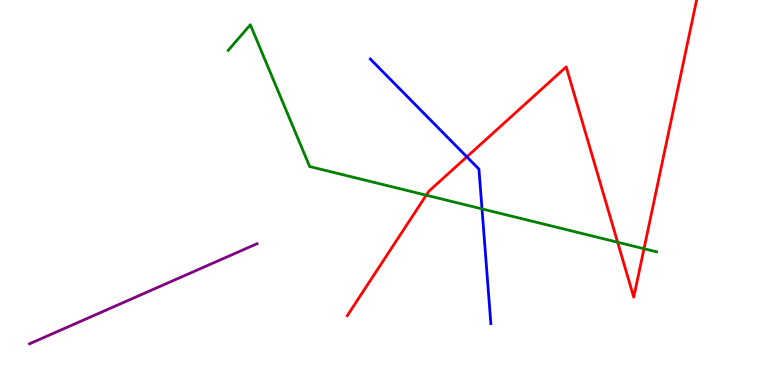[{'lines': ['blue', 'red'], 'intersections': [{'x': 6.02, 'y': 5.93}]}, {'lines': ['green', 'red'], 'intersections': [{'x': 5.5, 'y': 4.93}, {'x': 7.97, 'y': 3.71}, {'x': 8.31, 'y': 3.54}]}, {'lines': ['purple', 'red'], 'intersections': []}, {'lines': ['blue', 'green'], 'intersections': [{'x': 6.22, 'y': 4.57}]}, {'lines': ['blue', 'purple'], 'intersections': []}, {'lines': ['green', 'purple'], 'intersections': []}]